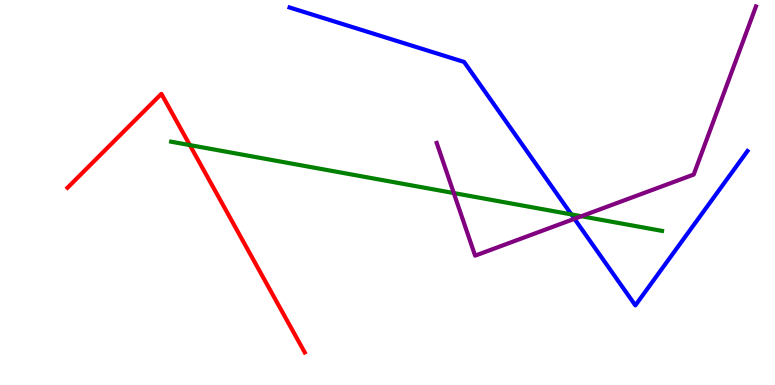[{'lines': ['blue', 'red'], 'intersections': []}, {'lines': ['green', 'red'], 'intersections': [{'x': 2.45, 'y': 6.23}]}, {'lines': ['purple', 'red'], 'intersections': []}, {'lines': ['blue', 'green'], 'intersections': [{'x': 7.37, 'y': 4.43}]}, {'lines': ['blue', 'purple'], 'intersections': [{'x': 7.41, 'y': 4.32}]}, {'lines': ['green', 'purple'], 'intersections': [{'x': 5.86, 'y': 4.99}, {'x': 7.5, 'y': 4.38}]}]